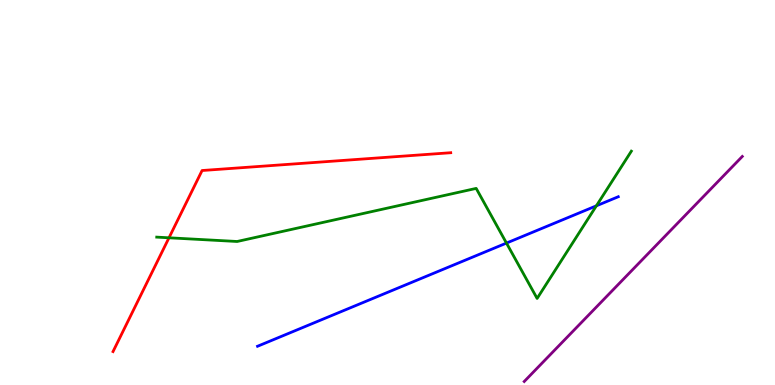[{'lines': ['blue', 'red'], 'intersections': []}, {'lines': ['green', 'red'], 'intersections': [{'x': 2.18, 'y': 3.82}]}, {'lines': ['purple', 'red'], 'intersections': []}, {'lines': ['blue', 'green'], 'intersections': [{'x': 6.54, 'y': 3.69}, {'x': 7.7, 'y': 4.65}]}, {'lines': ['blue', 'purple'], 'intersections': []}, {'lines': ['green', 'purple'], 'intersections': []}]